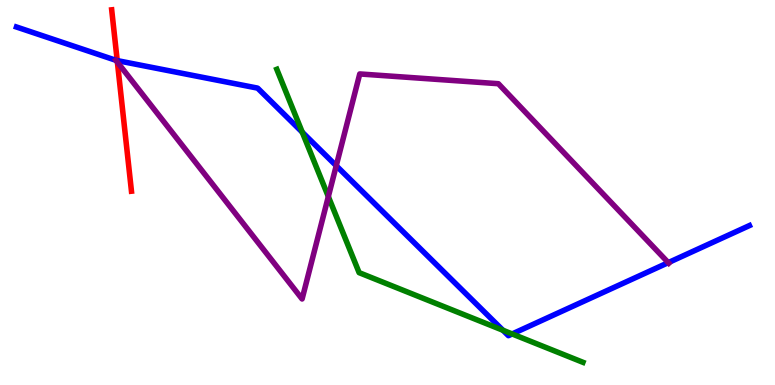[{'lines': ['blue', 'red'], 'intersections': [{'x': 1.51, 'y': 8.43}]}, {'lines': ['green', 'red'], 'intersections': []}, {'lines': ['purple', 'red'], 'intersections': [{'x': 1.51, 'y': 8.38}]}, {'lines': ['blue', 'green'], 'intersections': [{'x': 3.9, 'y': 6.57}, {'x': 6.49, 'y': 1.42}, {'x': 6.61, 'y': 1.33}]}, {'lines': ['blue', 'purple'], 'intersections': [{'x': 1.5, 'y': 8.43}, {'x': 4.34, 'y': 5.7}, {'x': 8.62, 'y': 3.18}]}, {'lines': ['green', 'purple'], 'intersections': [{'x': 4.24, 'y': 4.89}]}]